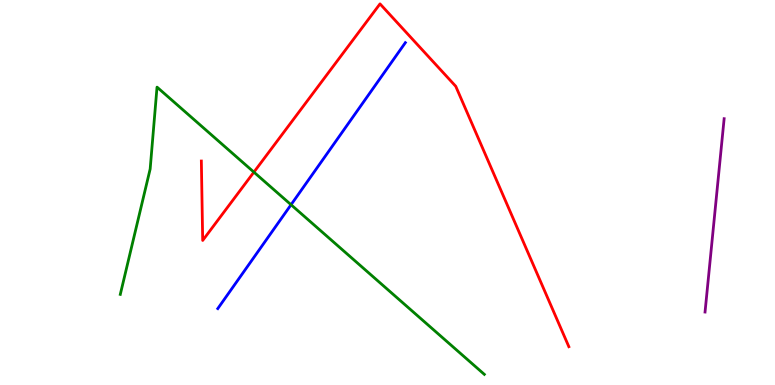[{'lines': ['blue', 'red'], 'intersections': []}, {'lines': ['green', 'red'], 'intersections': [{'x': 3.28, 'y': 5.53}]}, {'lines': ['purple', 'red'], 'intersections': []}, {'lines': ['blue', 'green'], 'intersections': [{'x': 3.76, 'y': 4.68}]}, {'lines': ['blue', 'purple'], 'intersections': []}, {'lines': ['green', 'purple'], 'intersections': []}]